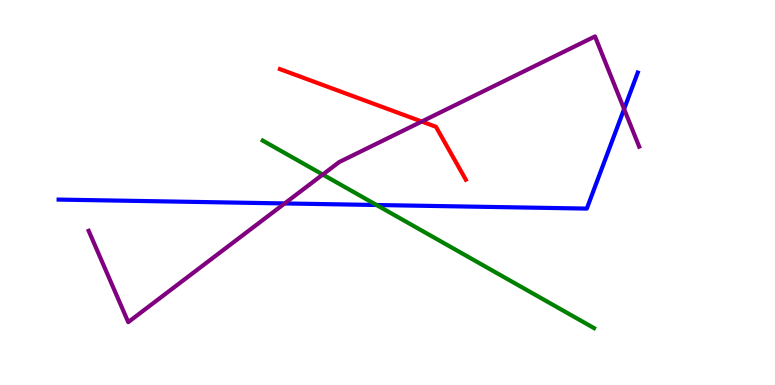[{'lines': ['blue', 'red'], 'intersections': []}, {'lines': ['green', 'red'], 'intersections': []}, {'lines': ['purple', 'red'], 'intersections': [{'x': 5.44, 'y': 6.84}]}, {'lines': ['blue', 'green'], 'intersections': [{'x': 4.86, 'y': 4.68}]}, {'lines': ['blue', 'purple'], 'intersections': [{'x': 3.67, 'y': 4.72}, {'x': 8.05, 'y': 7.17}]}, {'lines': ['green', 'purple'], 'intersections': [{'x': 4.16, 'y': 5.47}]}]